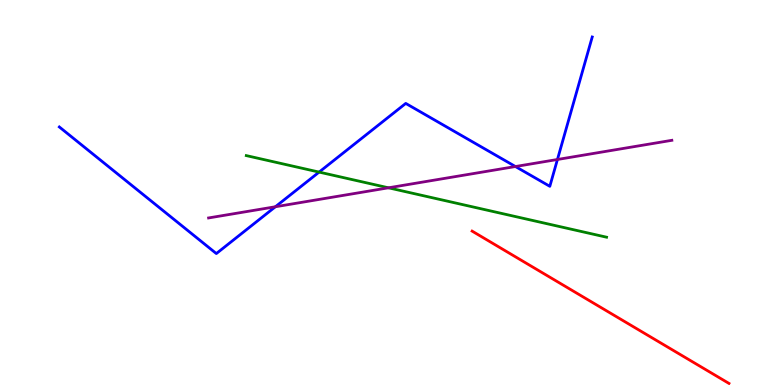[{'lines': ['blue', 'red'], 'intersections': []}, {'lines': ['green', 'red'], 'intersections': []}, {'lines': ['purple', 'red'], 'intersections': []}, {'lines': ['blue', 'green'], 'intersections': [{'x': 4.12, 'y': 5.53}]}, {'lines': ['blue', 'purple'], 'intersections': [{'x': 3.55, 'y': 4.63}, {'x': 6.65, 'y': 5.67}, {'x': 7.19, 'y': 5.86}]}, {'lines': ['green', 'purple'], 'intersections': [{'x': 5.01, 'y': 5.12}]}]